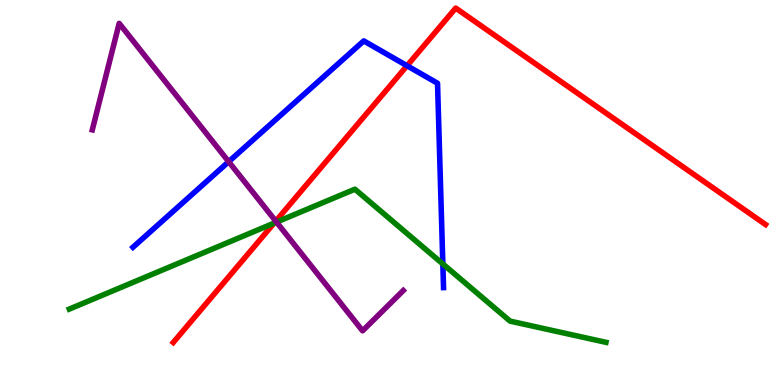[{'lines': ['blue', 'red'], 'intersections': [{'x': 5.25, 'y': 8.29}]}, {'lines': ['green', 'red'], 'intersections': [{'x': 3.54, 'y': 4.2}]}, {'lines': ['purple', 'red'], 'intersections': [{'x': 3.56, 'y': 4.26}]}, {'lines': ['blue', 'green'], 'intersections': [{'x': 5.71, 'y': 3.14}]}, {'lines': ['blue', 'purple'], 'intersections': [{'x': 2.95, 'y': 5.8}]}, {'lines': ['green', 'purple'], 'intersections': [{'x': 3.57, 'y': 4.23}]}]